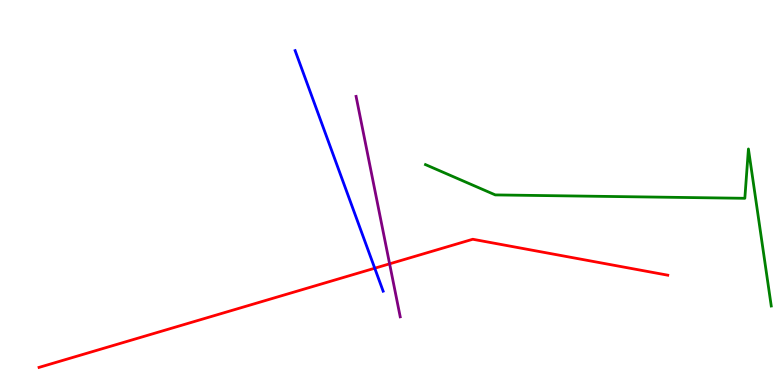[{'lines': ['blue', 'red'], 'intersections': [{'x': 4.84, 'y': 3.03}]}, {'lines': ['green', 'red'], 'intersections': []}, {'lines': ['purple', 'red'], 'intersections': [{'x': 5.03, 'y': 3.15}]}, {'lines': ['blue', 'green'], 'intersections': []}, {'lines': ['blue', 'purple'], 'intersections': []}, {'lines': ['green', 'purple'], 'intersections': []}]